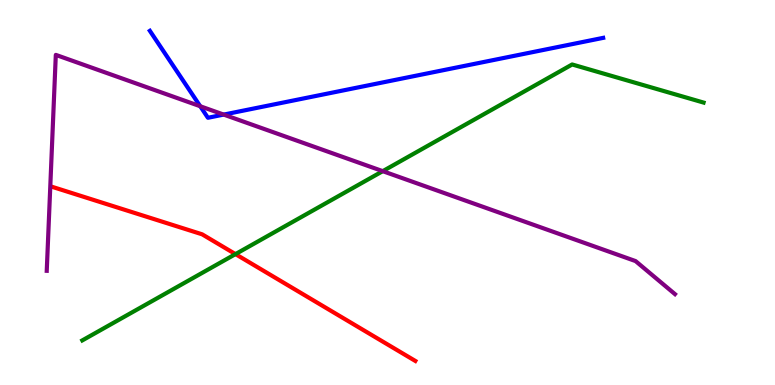[{'lines': ['blue', 'red'], 'intersections': []}, {'lines': ['green', 'red'], 'intersections': [{'x': 3.04, 'y': 3.4}]}, {'lines': ['purple', 'red'], 'intersections': []}, {'lines': ['blue', 'green'], 'intersections': []}, {'lines': ['blue', 'purple'], 'intersections': [{'x': 2.58, 'y': 7.24}, {'x': 2.89, 'y': 7.02}]}, {'lines': ['green', 'purple'], 'intersections': [{'x': 4.94, 'y': 5.55}]}]